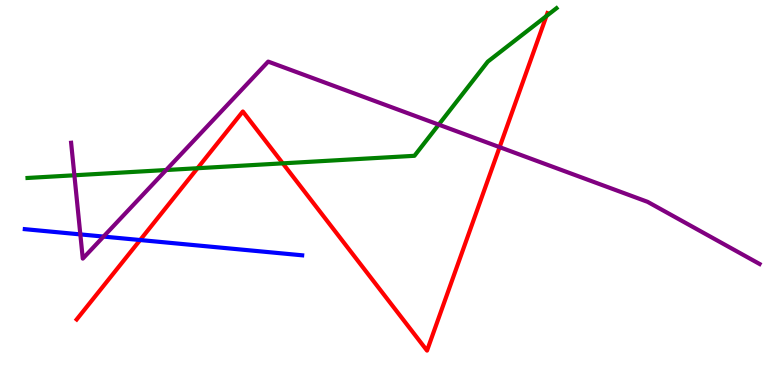[{'lines': ['blue', 'red'], 'intersections': [{'x': 1.81, 'y': 3.77}]}, {'lines': ['green', 'red'], 'intersections': [{'x': 2.55, 'y': 5.63}, {'x': 3.65, 'y': 5.76}, {'x': 7.05, 'y': 9.58}]}, {'lines': ['purple', 'red'], 'intersections': [{'x': 6.45, 'y': 6.18}]}, {'lines': ['blue', 'green'], 'intersections': []}, {'lines': ['blue', 'purple'], 'intersections': [{'x': 1.04, 'y': 3.91}, {'x': 1.34, 'y': 3.86}]}, {'lines': ['green', 'purple'], 'intersections': [{'x': 0.96, 'y': 5.45}, {'x': 2.14, 'y': 5.58}, {'x': 5.66, 'y': 6.76}]}]